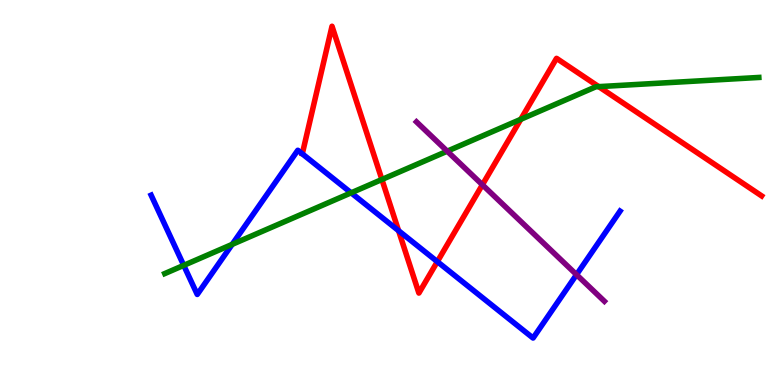[{'lines': ['blue', 'red'], 'intersections': [{'x': 5.14, 'y': 4.01}, {'x': 5.64, 'y': 3.2}]}, {'lines': ['green', 'red'], 'intersections': [{'x': 4.93, 'y': 5.34}, {'x': 6.72, 'y': 6.9}, {'x': 7.73, 'y': 7.75}]}, {'lines': ['purple', 'red'], 'intersections': [{'x': 6.22, 'y': 5.2}]}, {'lines': ['blue', 'green'], 'intersections': [{'x': 2.37, 'y': 3.11}, {'x': 3.0, 'y': 3.65}, {'x': 4.53, 'y': 4.99}]}, {'lines': ['blue', 'purple'], 'intersections': [{'x': 7.44, 'y': 2.87}]}, {'lines': ['green', 'purple'], 'intersections': [{'x': 5.77, 'y': 6.07}]}]